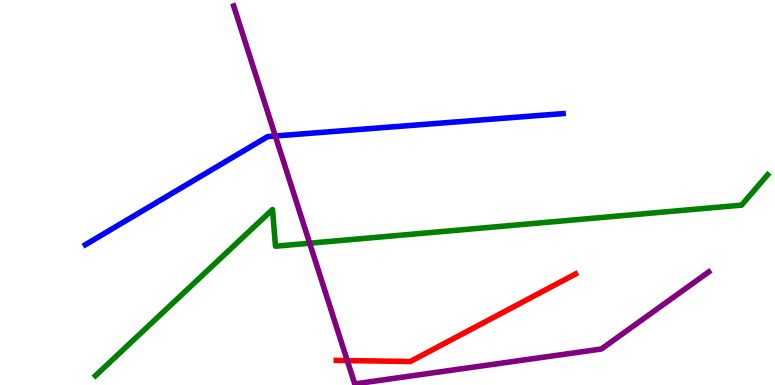[{'lines': ['blue', 'red'], 'intersections': []}, {'lines': ['green', 'red'], 'intersections': []}, {'lines': ['purple', 'red'], 'intersections': [{'x': 4.48, 'y': 0.634}]}, {'lines': ['blue', 'green'], 'intersections': []}, {'lines': ['blue', 'purple'], 'intersections': [{'x': 3.55, 'y': 6.47}]}, {'lines': ['green', 'purple'], 'intersections': [{'x': 4.0, 'y': 3.68}]}]